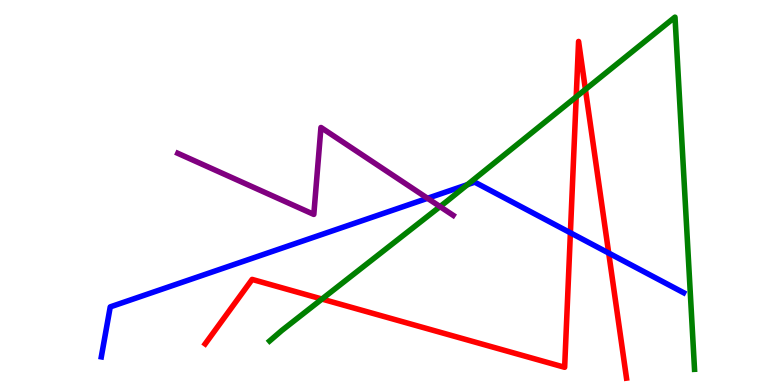[{'lines': ['blue', 'red'], 'intersections': [{'x': 7.36, 'y': 3.95}, {'x': 7.85, 'y': 3.43}]}, {'lines': ['green', 'red'], 'intersections': [{'x': 4.15, 'y': 2.23}, {'x': 7.44, 'y': 7.48}, {'x': 7.55, 'y': 7.68}]}, {'lines': ['purple', 'red'], 'intersections': []}, {'lines': ['blue', 'green'], 'intersections': [{'x': 6.03, 'y': 5.2}]}, {'lines': ['blue', 'purple'], 'intersections': [{'x': 5.52, 'y': 4.85}]}, {'lines': ['green', 'purple'], 'intersections': [{'x': 5.68, 'y': 4.63}]}]